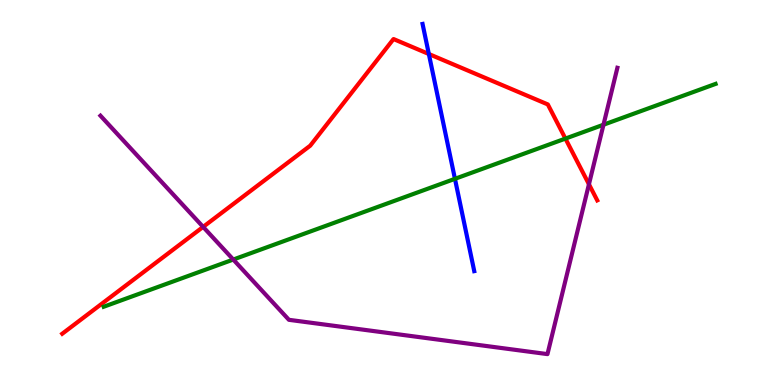[{'lines': ['blue', 'red'], 'intersections': [{'x': 5.53, 'y': 8.6}]}, {'lines': ['green', 'red'], 'intersections': [{'x': 7.3, 'y': 6.4}]}, {'lines': ['purple', 'red'], 'intersections': [{'x': 2.62, 'y': 4.11}, {'x': 7.6, 'y': 5.21}]}, {'lines': ['blue', 'green'], 'intersections': [{'x': 5.87, 'y': 5.36}]}, {'lines': ['blue', 'purple'], 'intersections': []}, {'lines': ['green', 'purple'], 'intersections': [{'x': 3.01, 'y': 3.26}, {'x': 7.79, 'y': 6.76}]}]